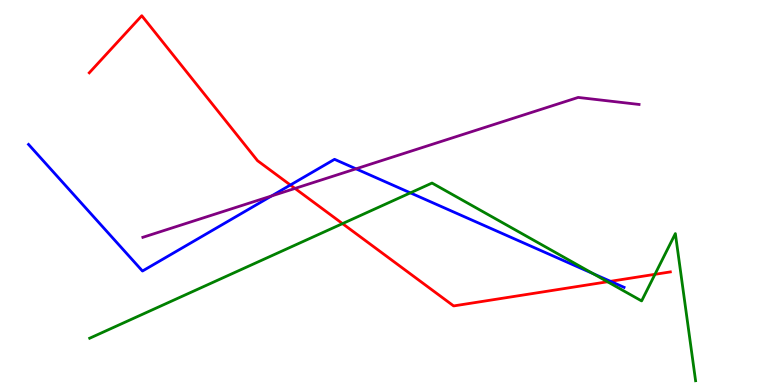[{'lines': ['blue', 'red'], 'intersections': [{'x': 3.75, 'y': 5.19}, {'x': 7.88, 'y': 2.69}]}, {'lines': ['green', 'red'], 'intersections': [{'x': 4.42, 'y': 4.19}, {'x': 7.84, 'y': 2.68}, {'x': 8.45, 'y': 2.87}]}, {'lines': ['purple', 'red'], 'intersections': [{'x': 3.81, 'y': 5.11}]}, {'lines': ['blue', 'green'], 'intersections': [{'x': 5.3, 'y': 4.99}, {'x': 7.65, 'y': 2.89}]}, {'lines': ['blue', 'purple'], 'intersections': [{'x': 3.5, 'y': 4.91}, {'x': 4.59, 'y': 5.61}]}, {'lines': ['green', 'purple'], 'intersections': []}]